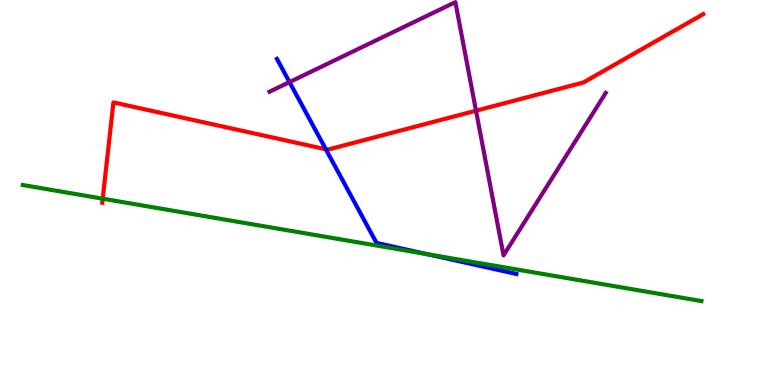[{'lines': ['blue', 'red'], 'intersections': [{'x': 4.2, 'y': 6.12}]}, {'lines': ['green', 'red'], 'intersections': [{'x': 1.33, 'y': 4.84}]}, {'lines': ['purple', 'red'], 'intersections': [{'x': 6.14, 'y': 7.12}]}, {'lines': ['blue', 'green'], 'intersections': [{'x': 5.51, 'y': 3.4}]}, {'lines': ['blue', 'purple'], 'intersections': [{'x': 3.74, 'y': 7.87}]}, {'lines': ['green', 'purple'], 'intersections': []}]